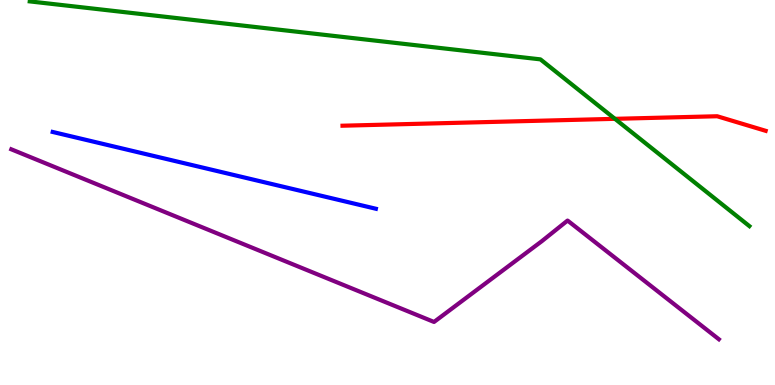[{'lines': ['blue', 'red'], 'intersections': []}, {'lines': ['green', 'red'], 'intersections': [{'x': 7.93, 'y': 6.91}]}, {'lines': ['purple', 'red'], 'intersections': []}, {'lines': ['blue', 'green'], 'intersections': []}, {'lines': ['blue', 'purple'], 'intersections': []}, {'lines': ['green', 'purple'], 'intersections': []}]